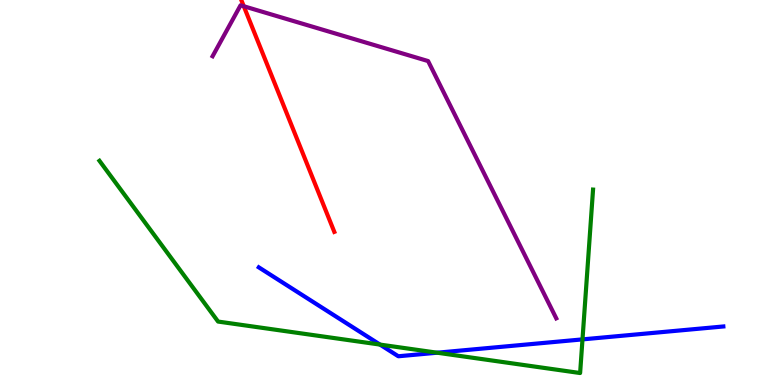[{'lines': ['blue', 'red'], 'intersections': []}, {'lines': ['green', 'red'], 'intersections': []}, {'lines': ['purple', 'red'], 'intersections': [{'x': 3.15, 'y': 9.84}]}, {'lines': ['blue', 'green'], 'intersections': [{'x': 4.9, 'y': 1.05}, {'x': 5.64, 'y': 0.839}, {'x': 7.52, 'y': 1.18}]}, {'lines': ['blue', 'purple'], 'intersections': []}, {'lines': ['green', 'purple'], 'intersections': []}]